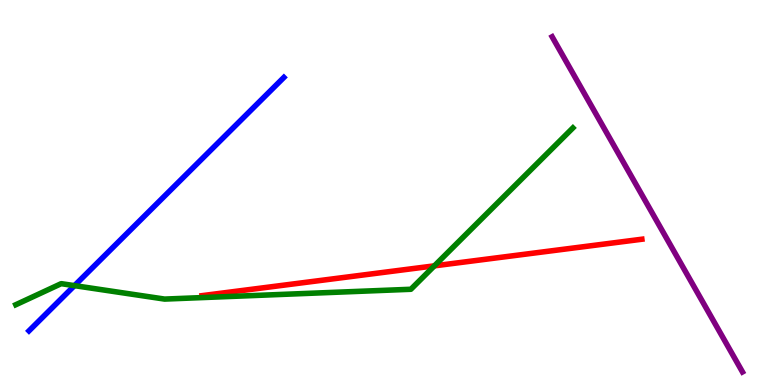[{'lines': ['blue', 'red'], 'intersections': []}, {'lines': ['green', 'red'], 'intersections': [{'x': 5.6, 'y': 3.09}]}, {'lines': ['purple', 'red'], 'intersections': []}, {'lines': ['blue', 'green'], 'intersections': [{'x': 0.961, 'y': 2.58}]}, {'lines': ['blue', 'purple'], 'intersections': []}, {'lines': ['green', 'purple'], 'intersections': []}]